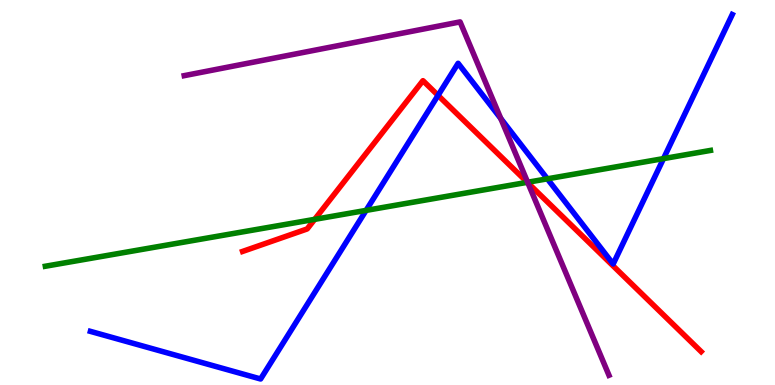[{'lines': ['blue', 'red'], 'intersections': [{'x': 5.65, 'y': 7.52}]}, {'lines': ['green', 'red'], 'intersections': [{'x': 4.06, 'y': 4.3}, {'x': 6.8, 'y': 5.26}]}, {'lines': ['purple', 'red'], 'intersections': [{'x': 6.81, 'y': 5.25}]}, {'lines': ['blue', 'green'], 'intersections': [{'x': 4.72, 'y': 4.54}, {'x': 7.06, 'y': 5.36}, {'x': 8.56, 'y': 5.88}]}, {'lines': ['blue', 'purple'], 'intersections': [{'x': 6.46, 'y': 6.92}]}, {'lines': ['green', 'purple'], 'intersections': [{'x': 6.81, 'y': 5.27}]}]